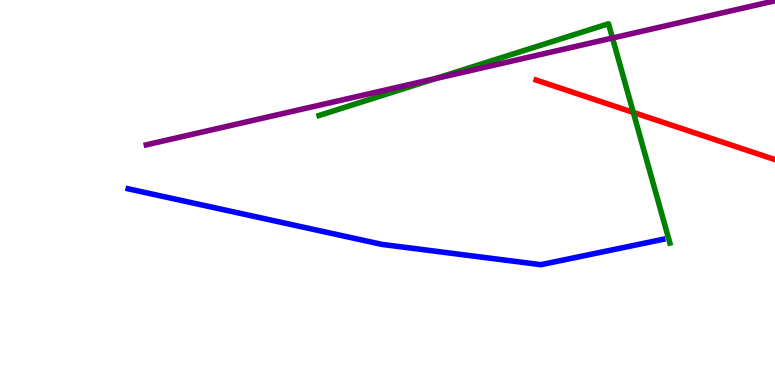[{'lines': ['blue', 'red'], 'intersections': []}, {'lines': ['green', 'red'], 'intersections': [{'x': 8.17, 'y': 7.08}]}, {'lines': ['purple', 'red'], 'intersections': []}, {'lines': ['blue', 'green'], 'intersections': []}, {'lines': ['blue', 'purple'], 'intersections': []}, {'lines': ['green', 'purple'], 'intersections': [{'x': 5.62, 'y': 7.96}, {'x': 7.9, 'y': 9.01}]}]